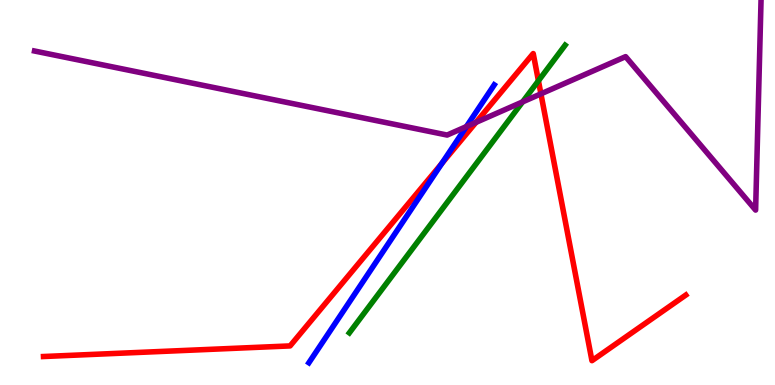[{'lines': ['blue', 'red'], 'intersections': [{'x': 5.7, 'y': 5.76}]}, {'lines': ['green', 'red'], 'intersections': [{'x': 6.95, 'y': 7.9}]}, {'lines': ['purple', 'red'], 'intersections': [{'x': 6.14, 'y': 6.82}, {'x': 6.98, 'y': 7.56}]}, {'lines': ['blue', 'green'], 'intersections': []}, {'lines': ['blue', 'purple'], 'intersections': [{'x': 6.02, 'y': 6.71}]}, {'lines': ['green', 'purple'], 'intersections': [{'x': 6.74, 'y': 7.35}]}]